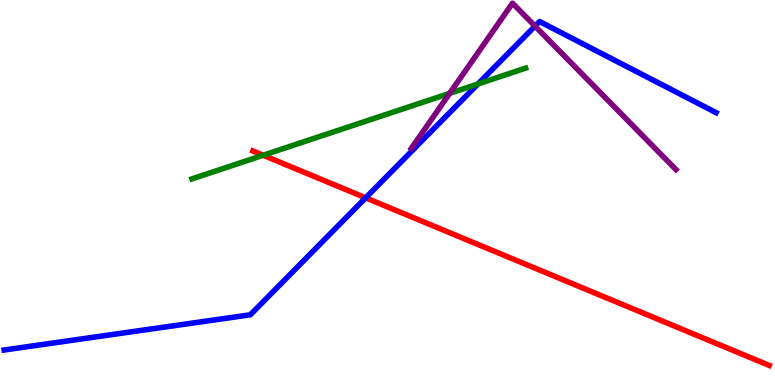[{'lines': ['blue', 'red'], 'intersections': [{'x': 4.72, 'y': 4.86}]}, {'lines': ['green', 'red'], 'intersections': [{'x': 3.4, 'y': 5.97}]}, {'lines': ['purple', 'red'], 'intersections': []}, {'lines': ['blue', 'green'], 'intersections': [{'x': 6.17, 'y': 7.82}]}, {'lines': ['blue', 'purple'], 'intersections': [{'x': 6.9, 'y': 9.32}]}, {'lines': ['green', 'purple'], 'intersections': [{'x': 5.8, 'y': 7.58}]}]